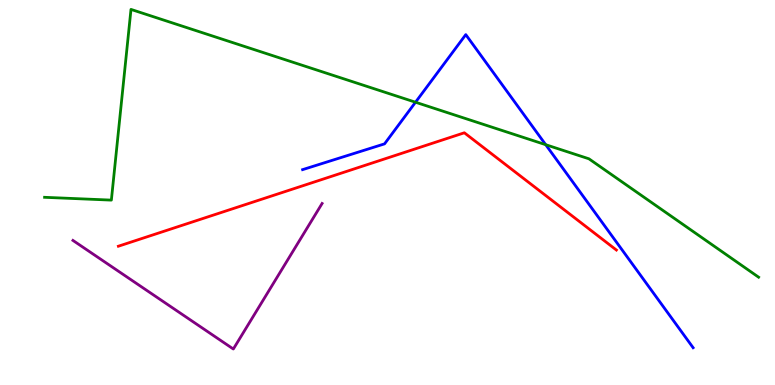[{'lines': ['blue', 'red'], 'intersections': []}, {'lines': ['green', 'red'], 'intersections': []}, {'lines': ['purple', 'red'], 'intersections': []}, {'lines': ['blue', 'green'], 'intersections': [{'x': 5.36, 'y': 7.34}, {'x': 7.04, 'y': 6.24}]}, {'lines': ['blue', 'purple'], 'intersections': []}, {'lines': ['green', 'purple'], 'intersections': []}]